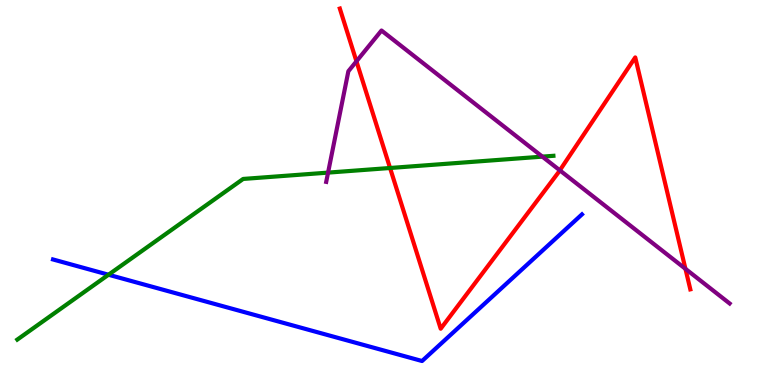[{'lines': ['blue', 'red'], 'intersections': []}, {'lines': ['green', 'red'], 'intersections': [{'x': 5.03, 'y': 5.64}]}, {'lines': ['purple', 'red'], 'intersections': [{'x': 4.6, 'y': 8.41}, {'x': 7.22, 'y': 5.58}, {'x': 8.84, 'y': 3.02}]}, {'lines': ['blue', 'green'], 'intersections': [{'x': 1.4, 'y': 2.86}]}, {'lines': ['blue', 'purple'], 'intersections': []}, {'lines': ['green', 'purple'], 'intersections': [{'x': 4.23, 'y': 5.52}, {'x': 7.0, 'y': 5.93}]}]